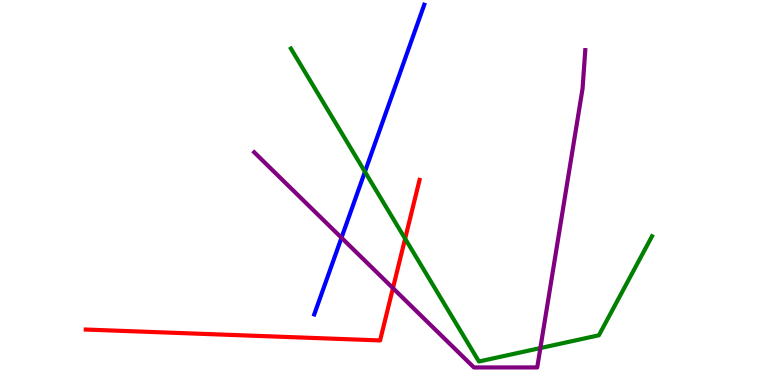[{'lines': ['blue', 'red'], 'intersections': []}, {'lines': ['green', 'red'], 'intersections': [{'x': 5.23, 'y': 3.8}]}, {'lines': ['purple', 'red'], 'intersections': [{'x': 5.07, 'y': 2.52}]}, {'lines': ['blue', 'green'], 'intersections': [{'x': 4.71, 'y': 5.54}]}, {'lines': ['blue', 'purple'], 'intersections': [{'x': 4.41, 'y': 3.82}]}, {'lines': ['green', 'purple'], 'intersections': [{'x': 6.97, 'y': 0.959}]}]